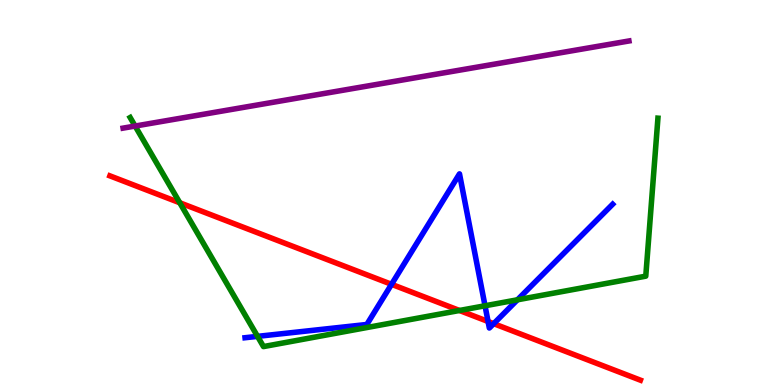[{'lines': ['blue', 'red'], 'intersections': [{'x': 5.05, 'y': 2.62}, {'x': 6.3, 'y': 1.65}, {'x': 6.37, 'y': 1.59}]}, {'lines': ['green', 'red'], 'intersections': [{'x': 2.32, 'y': 4.73}, {'x': 5.93, 'y': 1.94}]}, {'lines': ['purple', 'red'], 'intersections': []}, {'lines': ['blue', 'green'], 'intersections': [{'x': 3.32, 'y': 1.26}, {'x': 6.26, 'y': 2.06}, {'x': 6.68, 'y': 2.21}]}, {'lines': ['blue', 'purple'], 'intersections': []}, {'lines': ['green', 'purple'], 'intersections': [{'x': 1.74, 'y': 6.73}]}]